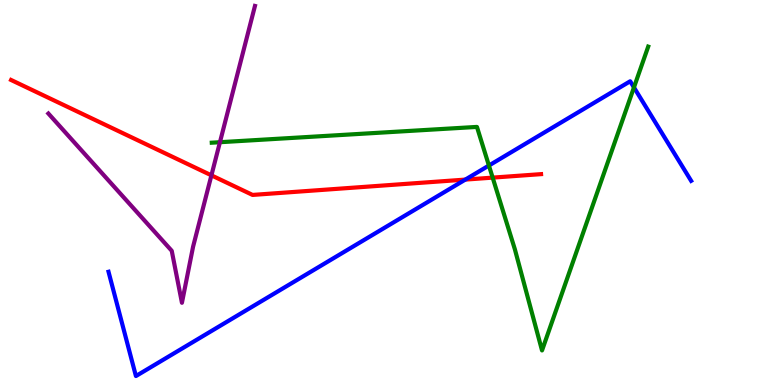[{'lines': ['blue', 'red'], 'intersections': [{'x': 6.0, 'y': 5.34}]}, {'lines': ['green', 'red'], 'intersections': [{'x': 6.36, 'y': 5.39}]}, {'lines': ['purple', 'red'], 'intersections': [{'x': 2.73, 'y': 5.45}]}, {'lines': ['blue', 'green'], 'intersections': [{'x': 6.31, 'y': 5.7}, {'x': 8.18, 'y': 7.73}]}, {'lines': ['blue', 'purple'], 'intersections': []}, {'lines': ['green', 'purple'], 'intersections': [{'x': 2.84, 'y': 6.31}]}]